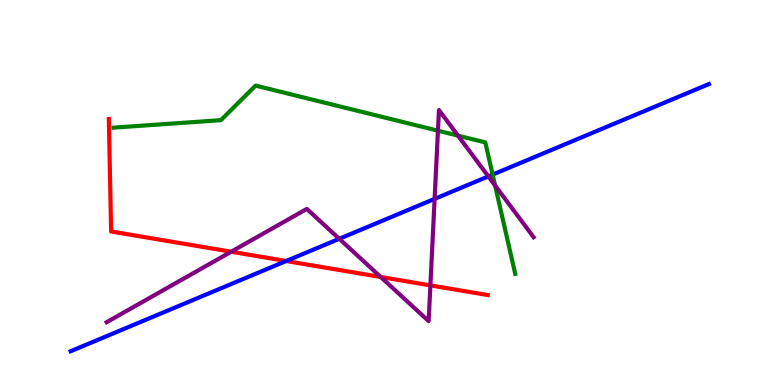[{'lines': ['blue', 'red'], 'intersections': [{'x': 3.69, 'y': 3.22}]}, {'lines': ['green', 'red'], 'intersections': []}, {'lines': ['purple', 'red'], 'intersections': [{'x': 2.98, 'y': 3.46}, {'x': 4.91, 'y': 2.81}, {'x': 5.55, 'y': 2.59}]}, {'lines': ['blue', 'green'], 'intersections': [{'x': 6.36, 'y': 5.46}]}, {'lines': ['blue', 'purple'], 'intersections': [{'x': 4.38, 'y': 3.8}, {'x': 5.61, 'y': 4.83}, {'x': 6.3, 'y': 5.42}]}, {'lines': ['green', 'purple'], 'intersections': [{'x': 5.65, 'y': 6.61}, {'x': 5.91, 'y': 6.48}, {'x': 6.39, 'y': 5.18}]}]